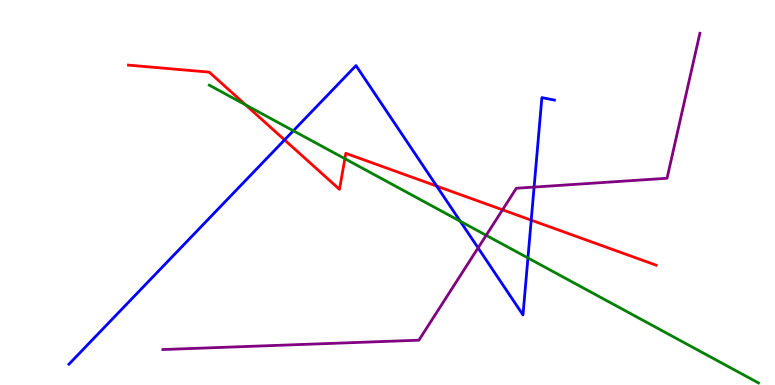[{'lines': ['blue', 'red'], 'intersections': [{'x': 3.67, 'y': 6.37}, {'x': 5.63, 'y': 5.17}, {'x': 6.85, 'y': 4.28}]}, {'lines': ['green', 'red'], 'intersections': [{'x': 3.17, 'y': 7.28}, {'x': 4.45, 'y': 5.88}]}, {'lines': ['purple', 'red'], 'intersections': [{'x': 6.48, 'y': 4.55}]}, {'lines': ['blue', 'green'], 'intersections': [{'x': 3.79, 'y': 6.6}, {'x': 5.94, 'y': 4.25}, {'x': 6.81, 'y': 3.3}]}, {'lines': ['blue', 'purple'], 'intersections': [{'x': 6.17, 'y': 3.56}, {'x': 6.89, 'y': 5.14}]}, {'lines': ['green', 'purple'], 'intersections': [{'x': 6.27, 'y': 3.89}]}]